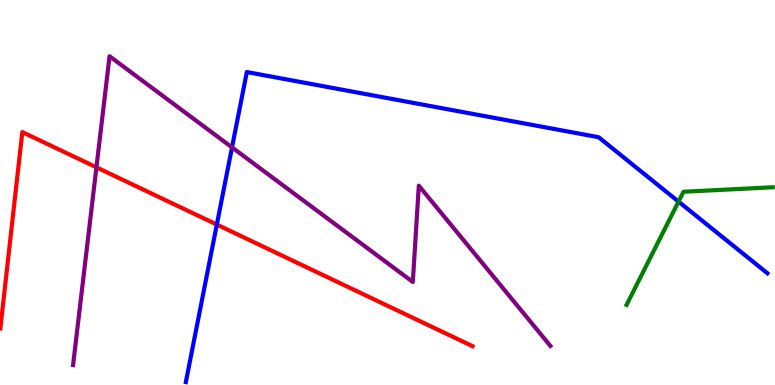[{'lines': ['blue', 'red'], 'intersections': [{'x': 2.8, 'y': 4.17}]}, {'lines': ['green', 'red'], 'intersections': []}, {'lines': ['purple', 'red'], 'intersections': [{'x': 1.24, 'y': 5.65}]}, {'lines': ['blue', 'green'], 'intersections': [{'x': 8.76, 'y': 4.76}]}, {'lines': ['blue', 'purple'], 'intersections': [{'x': 2.99, 'y': 6.17}]}, {'lines': ['green', 'purple'], 'intersections': []}]